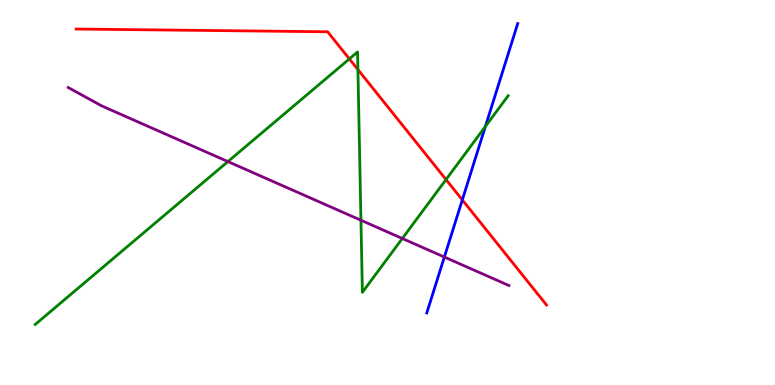[{'lines': ['blue', 'red'], 'intersections': [{'x': 5.97, 'y': 4.81}]}, {'lines': ['green', 'red'], 'intersections': [{'x': 4.51, 'y': 8.47}, {'x': 4.62, 'y': 8.19}, {'x': 5.76, 'y': 5.34}]}, {'lines': ['purple', 'red'], 'intersections': []}, {'lines': ['blue', 'green'], 'intersections': [{'x': 6.26, 'y': 6.72}]}, {'lines': ['blue', 'purple'], 'intersections': [{'x': 5.73, 'y': 3.32}]}, {'lines': ['green', 'purple'], 'intersections': [{'x': 2.94, 'y': 5.8}, {'x': 4.66, 'y': 4.28}, {'x': 5.19, 'y': 3.81}]}]